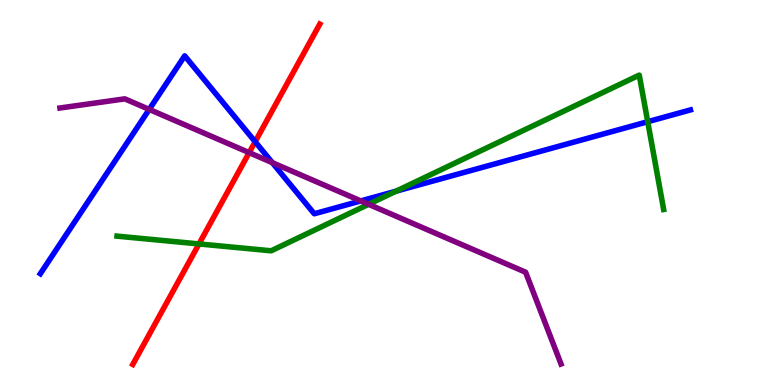[{'lines': ['blue', 'red'], 'intersections': [{'x': 3.29, 'y': 6.32}]}, {'lines': ['green', 'red'], 'intersections': [{'x': 2.57, 'y': 3.66}]}, {'lines': ['purple', 'red'], 'intersections': [{'x': 3.21, 'y': 6.04}]}, {'lines': ['blue', 'green'], 'intersections': [{'x': 5.11, 'y': 5.03}, {'x': 8.36, 'y': 6.84}]}, {'lines': ['blue', 'purple'], 'intersections': [{'x': 1.93, 'y': 7.16}, {'x': 3.51, 'y': 5.77}, {'x': 4.66, 'y': 4.78}]}, {'lines': ['green', 'purple'], 'intersections': [{'x': 4.76, 'y': 4.69}]}]